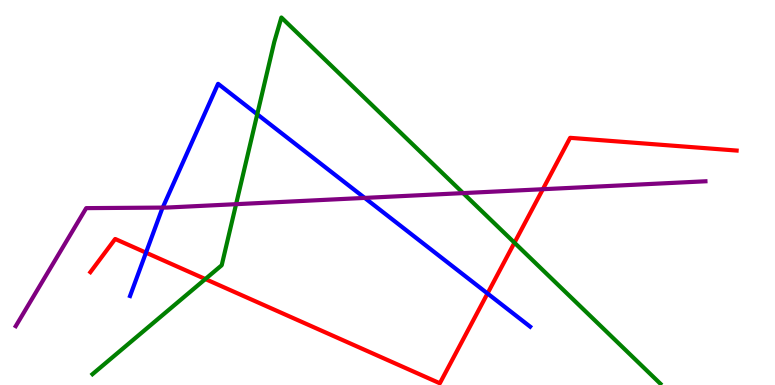[{'lines': ['blue', 'red'], 'intersections': [{'x': 1.88, 'y': 3.44}, {'x': 6.29, 'y': 2.38}]}, {'lines': ['green', 'red'], 'intersections': [{'x': 2.65, 'y': 2.75}, {'x': 6.64, 'y': 3.7}]}, {'lines': ['purple', 'red'], 'intersections': [{'x': 7.0, 'y': 5.09}]}, {'lines': ['blue', 'green'], 'intersections': [{'x': 3.32, 'y': 7.03}]}, {'lines': ['blue', 'purple'], 'intersections': [{'x': 2.1, 'y': 4.61}, {'x': 4.71, 'y': 4.86}]}, {'lines': ['green', 'purple'], 'intersections': [{'x': 3.05, 'y': 4.7}, {'x': 5.98, 'y': 4.98}]}]